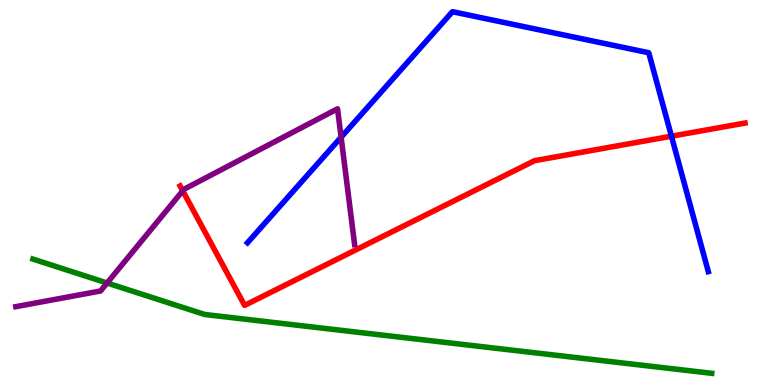[{'lines': ['blue', 'red'], 'intersections': [{'x': 8.66, 'y': 6.46}]}, {'lines': ['green', 'red'], 'intersections': []}, {'lines': ['purple', 'red'], 'intersections': [{'x': 2.36, 'y': 5.04}]}, {'lines': ['blue', 'green'], 'intersections': []}, {'lines': ['blue', 'purple'], 'intersections': [{'x': 4.4, 'y': 6.44}]}, {'lines': ['green', 'purple'], 'intersections': [{'x': 1.38, 'y': 2.65}]}]